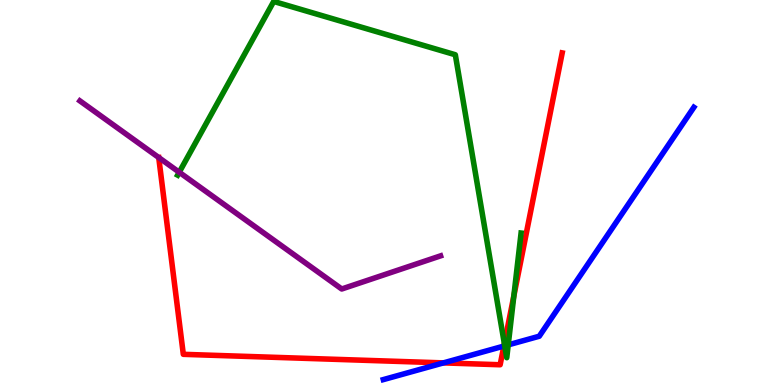[{'lines': ['blue', 'red'], 'intersections': [{'x': 5.72, 'y': 0.574}, {'x': 6.5, 'y': 1.01}]}, {'lines': ['green', 'red'], 'intersections': [{'x': 6.51, 'y': 1.07}, {'x': 6.63, 'y': 2.31}]}, {'lines': ['purple', 'red'], 'intersections': []}, {'lines': ['blue', 'green'], 'intersections': [{'x': 6.51, 'y': 1.02}, {'x': 6.56, 'y': 1.04}]}, {'lines': ['blue', 'purple'], 'intersections': []}, {'lines': ['green', 'purple'], 'intersections': [{'x': 2.31, 'y': 5.53}]}]